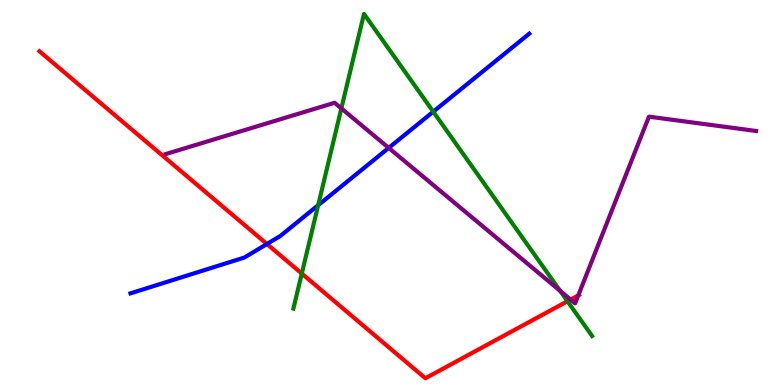[{'lines': ['blue', 'red'], 'intersections': [{'x': 3.44, 'y': 3.66}]}, {'lines': ['green', 'red'], 'intersections': [{'x': 3.89, 'y': 2.89}, {'x': 7.32, 'y': 2.18}]}, {'lines': ['purple', 'red'], 'intersections': [{'x': 7.36, 'y': 2.22}, {'x': 7.46, 'y': 2.33}]}, {'lines': ['blue', 'green'], 'intersections': [{'x': 4.11, 'y': 4.67}, {'x': 5.59, 'y': 7.1}]}, {'lines': ['blue', 'purple'], 'intersections': [{'x': 5.02, 'y': 6.16}]}, {'lines': ['green', 'purple'], 'intersections': [{'x': 4.4, 'y': 7.18}, {'x': 7.23, 'y': 2.45}]}]